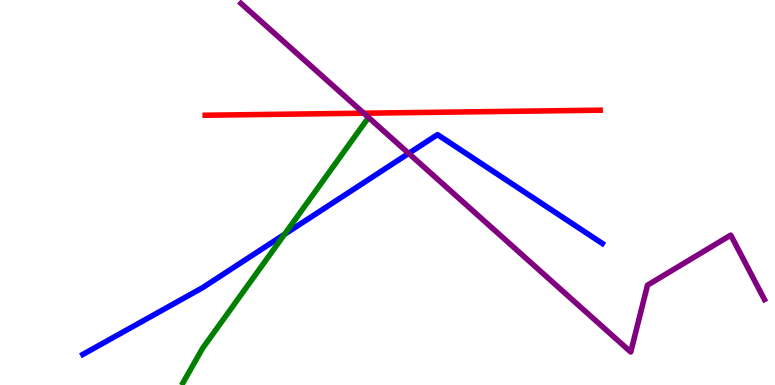[{'lines': ['blue', 'red'], 'intersections': []}, {'lines': ['green', 'red'], 'intersections': []}, {'lines': ['purple', 'red'], 'intersections': [{'x': 4.69, 'y': 7.06}]}, {'lines': ['blue', 'green'], 'intersections': [{'x': 3.67, 'y': 3.91}]}, {'lines': ['blue', 'purple'], 'intersections': [{'x': 5.27, 'y': 6.02}]}, {'lines': ['green', 'purple'], 'intersections': []}]